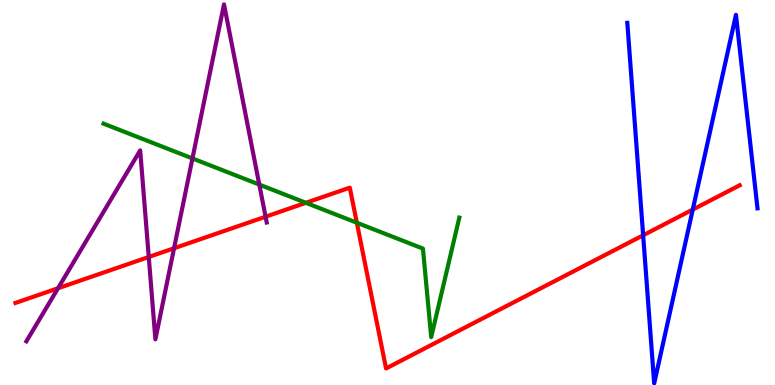[{'lines': ['blue', 'red'], 'intersections': [{'x': 8.3, 'y': 3.89}, {'x': 8.94, 'y': 4.56}]}, {'lines': ['green', 'red'], 'intersections': [{'x': 3.95, 'y': 4.73}, {'x': 4.6, 'y': 4.21}]}, {'lines': ['purple', 'red'], 'intersections': [{'x': 0.749, 'y': 2.51}, {'x': 1.92, 'y': 3.33}, {'x': 2.25, 'y': 3.55}, {'x': 3.43, 'y': 4.37}]}, {'lines': ['blue', 'green'], 'intersections': []}, {'lines': ['blue', 'purple'], 'intersections': []}, {'lines': ['green', 'purple'], 'intersections': [{'x': 2.48, 'y': 5.88}, {'x': 3.35, 'y': 5.21}]}]